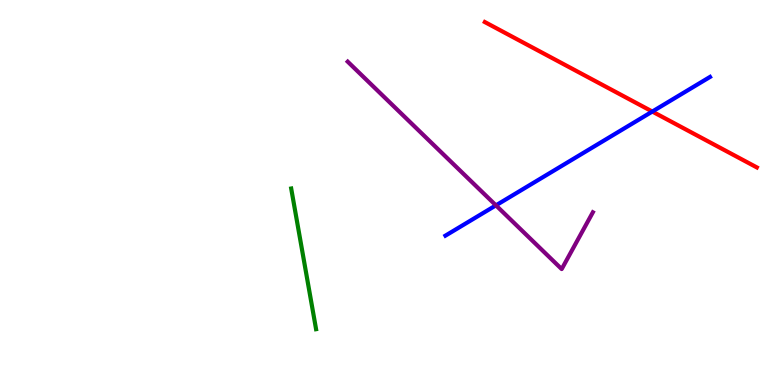[{'lines': ['blue', 'red'], 'intersections': [{'x': 8.42, 'y': 7.1}]}, {'lines': ['green', 'red'], 'intersections': []}, {'lines': ['purple', 'red'], 'intersections': []}, {'lines': ['blue', 'green'], 'intersections': []}, {'lines': ['blue', 'purple'], 'intersections': [{'x': 6.4, 'y': 4.67}]}, {'lines': ['green', 'purple'], 'intersections': []}]